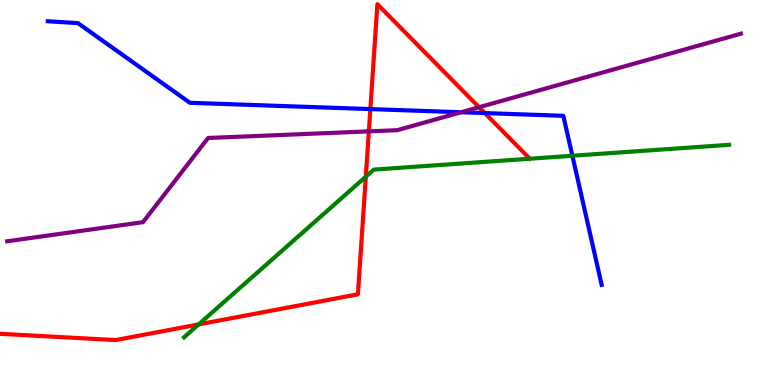[{'lines': ['blue', 'red'], 'intersections': [{'x': 4.78, 'y': 7.17}, {'x': 6.26, 'y': 7.06}]}, {'lines': ['green', 'red'], 'intersections': [{'x': 2.56, 'y': 1.57}, {'x': 4.72, 'y': 5.41}]}, {'lines': ['purple', 'red'], 'intersections': [{'x': 4.76, 'y': 6.59}, {'x': 6.18, 'y': 7.21}]}, {'lines': ['blue', 'green'], 'intersections': [{'x': 7.39, 'y': 5.95}]}, {'lines': ['blue', 'purple'], 'intersections': [{'x': 5.95, 'y': 7.08}]}, {'lines': ['green', 'purple'], 'intersections': []}]